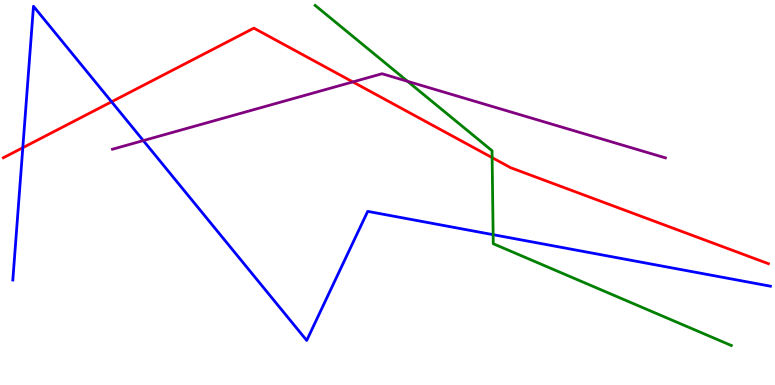[{'lines': ['blue', 'red'], 'intersections': [{'x': 0.294, 'y': 6.16}, {'x': 1.44, 'y': 7.36}]}, {'lines': ['green', 'red'], 'intersections': [{'x': 6.35, 'y': 5.91}]}, {'lines': ['purple', 'red'], 'intersections': [{'x': 4.55, 'y': 7.87}]}, {'lines': ['blue', 'green'], 'intersections': [{'x': 6.36, 'y': 3.9}]}, {'lines': ['blue', 'purple'], 'intersections': [{'x': 1.85, 'y': 6.35}]}, {'lines': ['green', 'purple'], 'intersections': [{'x': 5.26, 'y': 7.89}]}]